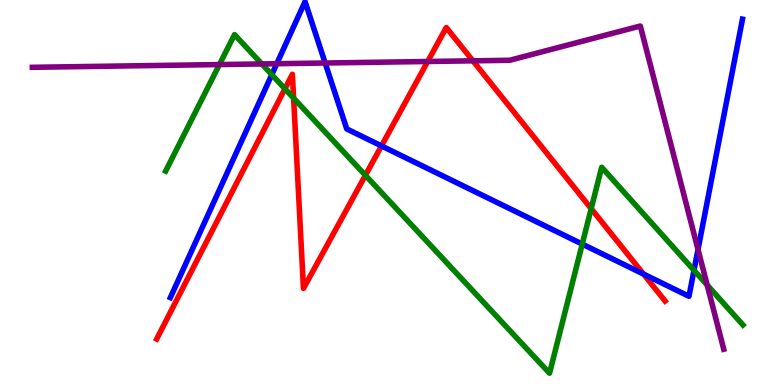[{'lines': ['blue', 'red'], 'intersections': [{'x': 4.92, 'y': 6.21}, {'x': 8.3, 'y': 2.88}]}, {'lines': ['green', 'red'], 'intersections': [{'x': 3.68, 'y': 7.69}, {'x': 3.79, 'y': 7.45}, {'x': 4.71, 'y': 5.45}, {'x': 7.63, 'y': 4.58}]}, {'lines': ['purple', 'red'], 'intersections': [{'x': 5.52, 'y': 8.4}, {'x': 6.1, 'y': 8.42}]}, {'lines': ['blue', 'green'], 'intersections': [{'x': 3.51, 'y': 8.06}, {'x': 7.51, 'y': 3.66}, {'x': 8.95, 'y': 2.98}]}, {'lines': ['blue', 'purple'], 'intersections': [{'x': 3.57, 'y': 8.35}, {'x': 4.2, 'y': 8.36}, {'x': 9.01, 'y': 3.52}]}, {'lines': ['green', 'purple'], 'intersections': [{'x': 2.83, 'y': 8.32}, {'x': 3.38, 'y': 8.34}, {'x': 9.12, 'y': 2.6}]}]